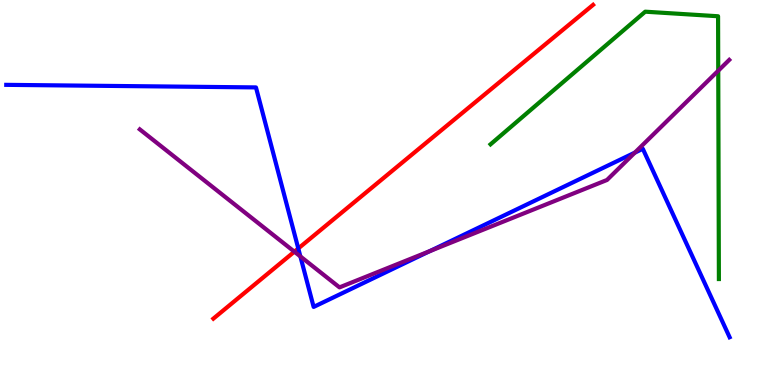[{'lines': ['blue', 'red'], 'intersections': [{'x': 3.85, 'y': 3.55}]}, {'lines': ['green', 'red'], 'intersections': []}, {'lines': ['purple', 'red'], 'intersections': [{'x': 3.8, 'y': 3.46}]}, {'lines': ['blue', 'green'], 'intersections': []}, {'lines': ['blue', 'purple'], 'intersections': [{'x': 3.88, 'y': 3.34}, {'x': 5.55, 'y': 3.48}, {'x': 8.19, 'y': 6.04}]}, {'lines': ['green', 'purple'], 'intersections': [{'x': 9.27, 'y': 8.16}]}]